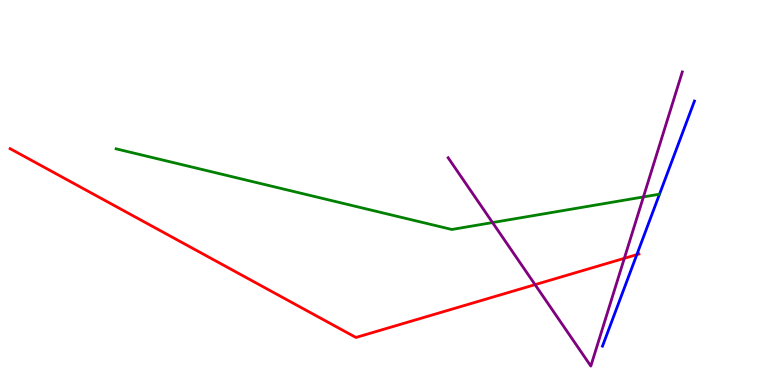[{'lines': ['blue', 'red'], 'intersections': [{'x': 8.22, 'y': 3.39}]}, {'lines': ['green', 'red'], 'intersections': []}, {'lines': ['purple', 'red'], 'intersections': [{'x': 6.9, 'y': 2.61}, {'x': 8.06, 'y': 3.29}]}, {'lines': ['blue', 'green'], 'intersections': []}, {'lines': ['blue', 'purple'], 'intersections': []}, {'lines': ['green', 'purple'], 'intersections': [{'x': 6.36, 'y': 4.22}, {'x': 8.3, 'y': 4.89}]}]